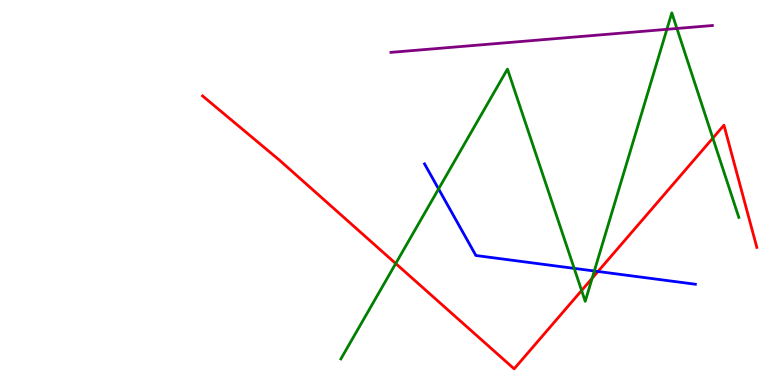[{'lines': ['blue', 'red'], 'intersections': [{'x': 7.72, 'y': 2.95}]}, {'lines': ['green', 'red'], 'intersections': [{'x': 5.11, 'y': 3.16}, {'x': 7.5, 'y': 2.45}, {'x': 7.64, 'y': 2.77}, {'x': 9.2, 'y': 6.41}]}, {'lines': ['purple', 'red'], 'intersections': []}, {'lines': ['blue', 'green'], 'intersections': [{'x': 5.66, 'y': 5.09}, {'x': 7.41, 'y': 3.03}, {'x': 7.67, 'y': 2.96}]}, {'lines': ['blue', 'purple'], 'intersections': []}, {'lines': ['green', 'purple'], 'intersections': [{'x': 8.6, 'y': 9.24}, {'x': 8.73, 'y': 9.26}]}]